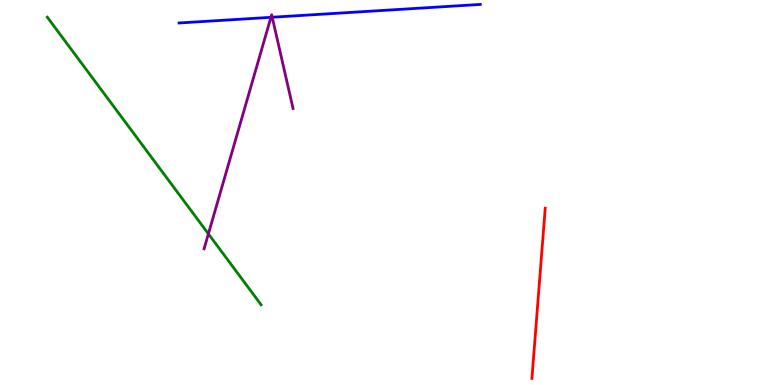[{'lines': ['blue', 'red'], 'intersections': []}, {'lines': ['green', 'red'], 'intersections': []}, {'lines': ['purple', 'red'], 'intersections': []}, {'lines': ['blue', 'green'], 'intersections': []}, {'lines': ['blue', 'purple'], 'intersections': [{'x': 3.5, 'y': 9.55}, {'x': 3.51, 'y': 9.55}]}, {'lines': ['green', 'purple'], 'intersections': [{'x': 2.69, 'y': 3.93}]}]